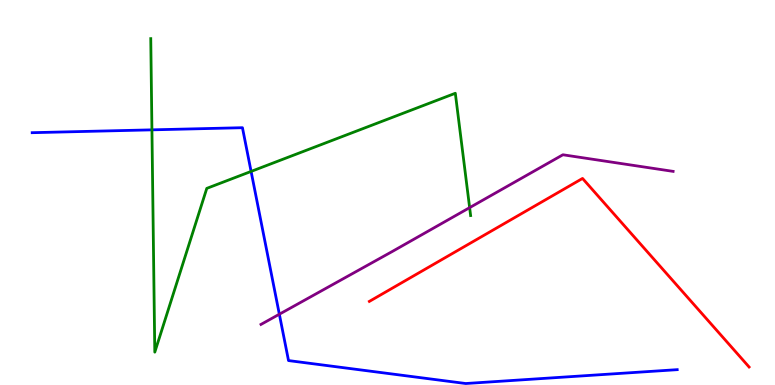[{'lines': ['blue', 'red'], 'intersections': []}, {'lines': ['green', 'red'], 'intersections': []}, {'lines': ['purple', 'red'], 'intersections': []}, {'lines': ['blue', 'green'], 'intersections': [{'x': 1.96, 'y': 6.63}, {'x': 3.24, 'y': 5.55}]}, {'lines': ['blue', 'purple'], 'intersections': [{'x': 3.6, 'y': 1.84}]}, {'lines': ['green', 'purple'], 'intersections': [{'x': 6.06, 'y': 4.61}]}]